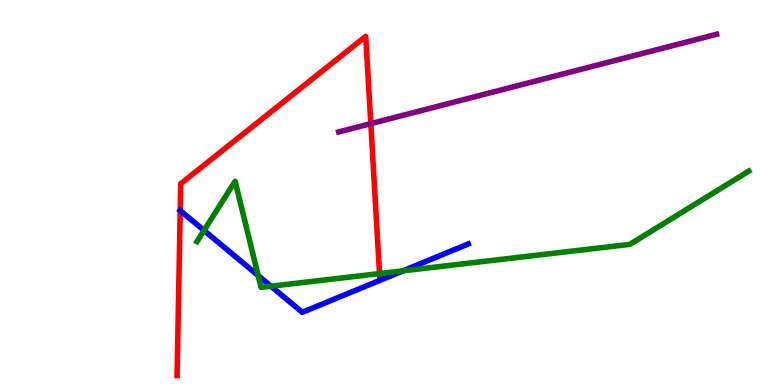[{'lines': ['blue', 'red'], 'intersections': []}, {'lines': ['green', 'red'], 'intersections': [{'x': 4.9, 'y': 2.89}]}, {'lines': ['purple', 'red'], 'intersections': [{'x': 4.78, 'y': 6.79}]}, {'lines': ['blue', 'green'], 'intersections': [{'x': 2.63, 'y': 4.01}, {'x': 3.33, 'y': 2.84}, {'x': 3.5, 'y': 2.57}, {'x': 5.2, 'y': 2.97}]}, {'lines': ['blue', 'purple'], 'intersections': []}, {'lines': ['green', 'purple'], 'intersections': []}]